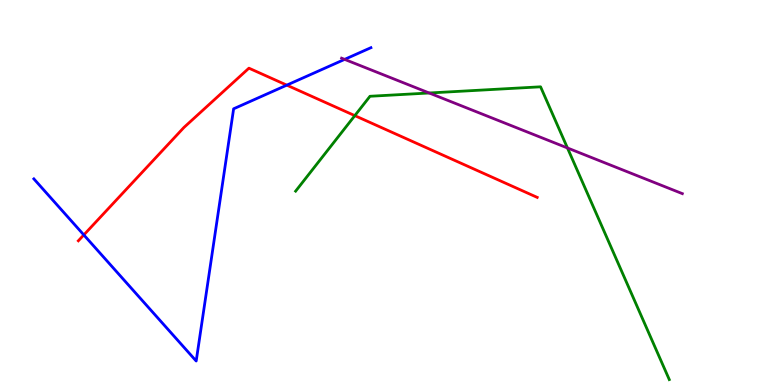[{'lines': ['blue', 'red'], 'intersections': [{'x': 1.08, 'y': 3.9}, {'x': 3.7, 'y': 7.79}]}, {'lines': ['green', 'red'], 'intersections': [{'x': 4.58, 'y': 7.0}]}, {'lines': ['purple', 'red'], 'intersections': []}, {'lines': ['blue', 'green'], 'intersections': []}, {'lines': ['blue', 'purple'], 'intersections': [{'x': 4.45, 'y': 8.46}]}, {'lines': ['green', 'purple'], 'intersections': [{'x': 5.54, 'y': 7.58}, {'x': 7.32, 'y': 6.16}]}]